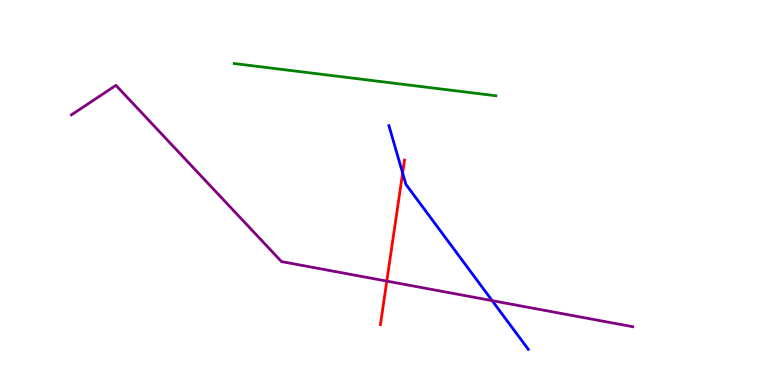[{'lines': ['blue', 'red'], 'intersections': [{'x': 5.2, 'y': 5.51}]}, {'lines': ['green', 'red'], 'intersections': []}, {'lines': ['purple', 'red'], 'intersections': [{'x': 4.99, 'y': 2.7}]}, {'lines': ['blue', 'green'], 'intersections': []}, {'lines': ['blue', 'purple'], 'intersections': [{'x': 6.35, 'y': 2.19}]}, {'lines': ['green', 'purple'], 'intersections': []}]